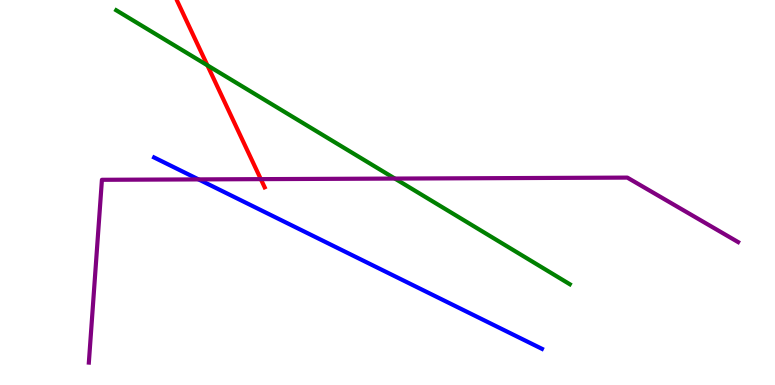[{'lines': ['blue', 'red'], 'intersections': []}, {'lines': ['green', 'red'], 'intersections': [{'x': 2.68, 'y': 8.3}]}, {'lines': ['purple', 'red'], 'intersections': [{'x': 3.37, 'y': 5.35}]}, {'lines': ['blue', 'green'], 'intersections': []}, {'lines': ['blue', 'purple'], 'intersections': [{'x': 2.56, 'y': 5.34}]}, {'lines': ['green', 'purple'], 'intersections': [{'x': 5.1, 'y': 5.36}]}]